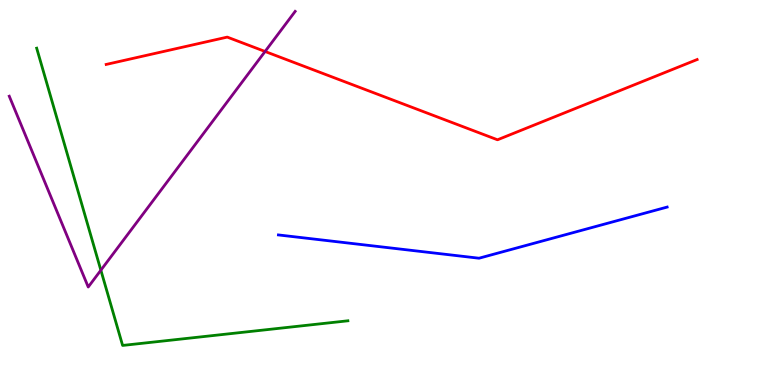[{'lines': ['blue', 'red'], 'intersections': []}, {'lines': ['green', 'red'], 'intersections': []}, {'lines': ['purple', 'red'], 'intersections': [{'x': 3.42, 'y': 8.66}]}, {'lines': ['blue', 'green'], 'intersections': []}, {'lines': ['blue', 'purple'], 'intersections': []}, {'lines': ['green', 'purple'], 'intersections': [{'x': 1.3, 'y': 2.98}]}]